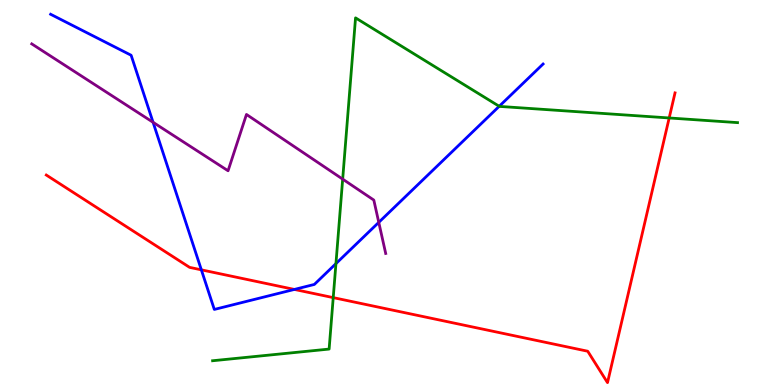[{'lines': ['blue', 'red'], 'intersections': [{'x': 2.6, 'y': 2.99}, {'x': 3.8, 'y': 2.48}]}, {'lines': ['green', 'red'], 'intersections': [{'x': 4.3, 'y': 2.27}, {'x': 8.63, 'y': 6.94}]}, {'lines': ['purple', 'red'], 'intersections': []}, {'lines': ['blue', 'green'], 'intersections': [{'x': 4.33, 'y': 3.15}, {'x': 6.44, 'y': 7.24}]}, {'lines': ['blue', 'purple'], 'intersections': [{'x': 1.98, 'y': 6.82}, {'x': 4.89, 'y': 4.22}]}, {'lines': ['green', 'purple'], 'intersections': [{'x': 4.42, 'y': 5.35}]}]